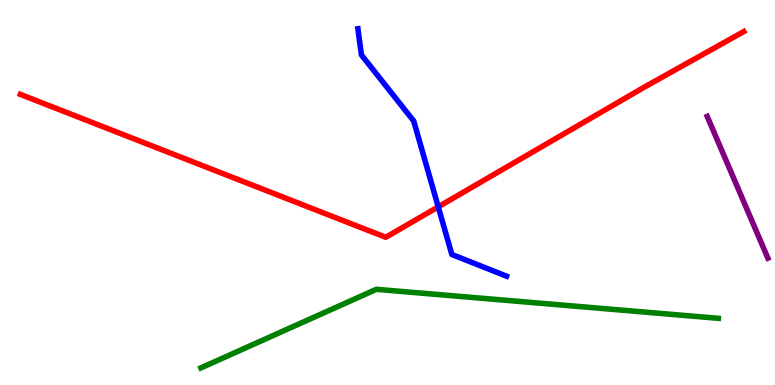[{'lines': ['blue', 'red'], 'intersections': [{'x': 5.65, 'y': 4.63}]}, {'lines': ['green', 'red'], 'intersections': []}, {'lines': ['purple', 'red'], 'intersections': []}, {'lines': ['blue', 'green'], 'intersections': []}, {'lines': ['blue', 'purple'], 'intersections': []}, {'lines': ['green', 'purple'], 'intersections': []}]